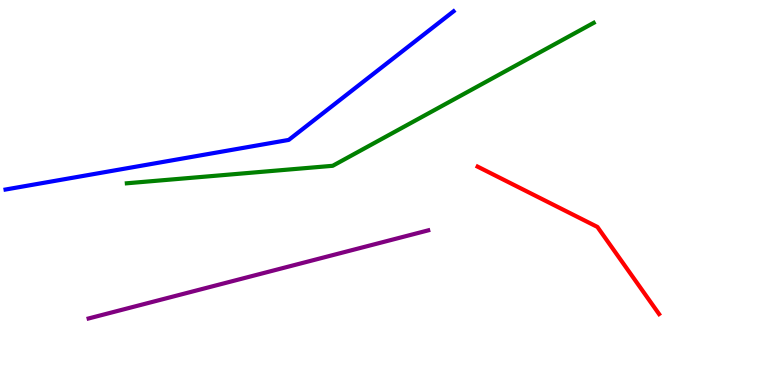[{'lines': ['blue', 'red'], 'intersections': []}, {'lines': ['green', 'red'], 'intersections': []}, {'lines': ['purple', 'red'], 'intersections': []}, {'lines': ['blue', 'green'], 'intersections': []}, {'lines': ['blue', 'purple'], 'intersections': []}, {'lines': ['green', 'purple'], 'intersections': []}]